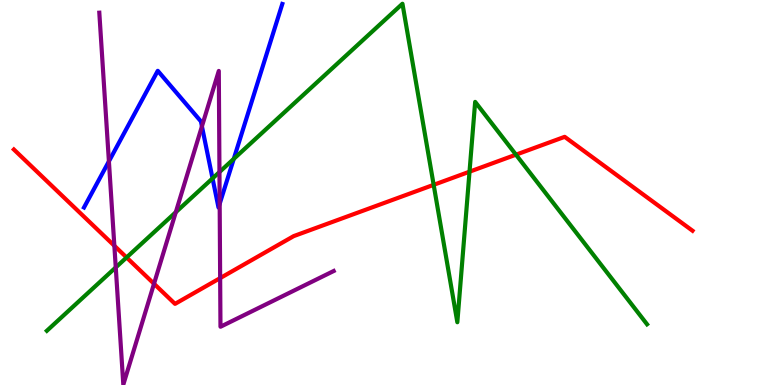[{'lines': ['blue', 'red'], 'intersections': []}, {'lines': ['green', 'red'], 'intersections': [{'x': 1.63, 'y': 3.31}, {'x': 5.6, 'y': 5.2}, {'x': 6.06, 'y': 5.54}, {'x': 6.66, 'y': 5.98}]}, {'lines': ['purple', 'red'], 'intersections': [{'x': 1.48, 'y': 3.62}, {'x': 1.99, 'y': 2.63}, {'x': 2.84, 'y': 2.78}]}, {'lines': ['blue', 'green'], 'intersections': [{'x': 2.74, 'y': 5.37}, {'x': 3.02, 'y': 5.87}]}, {'lines': ['blue', 'purple'], 'intersections': [{'x': 1.41, 'y': 5.81}, {'x': 2.61, 'y': 6.72}, {'x': 2.83, 'y': 4.71}]}, {'lines': ['green', 'purple'], 'intersections': [{'x': 1.49, 'y': 3.05}, {'x': 2.27, 'y': 4.49}, {'x': 2.83, 'y': 5.53}]}]